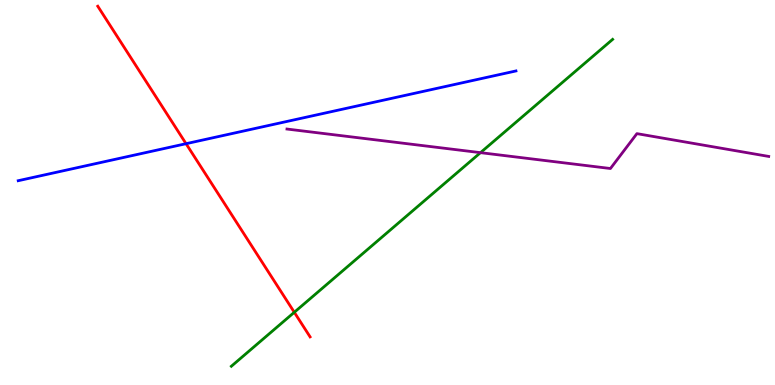[{'lines': ['blue', 'red'], 'intersections': [{'x': 2.4, 'y': 6.27}]}, {'lines': ['green', 'red'], 'intersections': [{'x': 3.8, 'y': 1.89}]}, {'lines': ['purple', 'red'], 'intersections': []}, {'lines': ['blue', 'green'], 'intersections': []}, {'lines': ['blue', 'purple'], 'intersections': []}, {'lines': ['green', 'purple'], 'intersections': [{'x': 6.2, 'y': 6.03}]}]